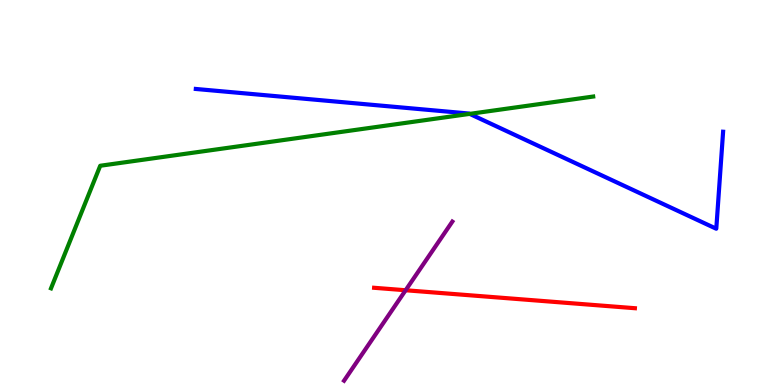[{'lines': ['blue', 'red'], 'intersections': []}, {'lines': ['green', 'red'], 'intersections': []}, {'lines': ['purple', 'red'], 'intersections': [{'x': 5.23, 'y': 2.46}]}, {'lines': ['blue', 'green'], 'intersections': [{'x': 6.06, 'y': 7.04}]}, {'lines': ['blue', 'purple'], 'intersections': []}, {'lines': ['green', 'purple'], 'intersections': []}]